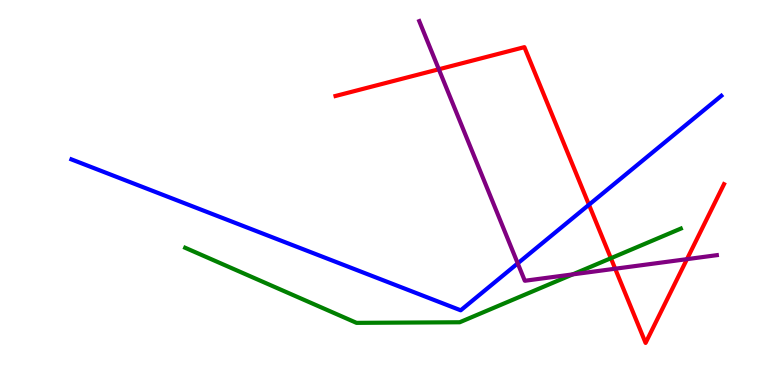[{'lines': ['blue', 'red'], 'intersections': [{'x': 7.6, 'y': 4.68}]}, {'lines': ['green', 'red'], 'intersections': [{'x': 7.88, 'y': 3.29}]}, {'lines': ['purple', 'red'], 'intersections': [{'x': 5.66, 'y': 8.2}, {'x': 7.94, 'y': 3.02}, {'x': 8.86, 'y': 3.27}]}, {'lines': ['blue', 'green'], 'intersections': []}, {'lines': ['blue', 'purple'], 'intersections': [{'x': 6.68, 'y': 3.16}]}, {'lines': ['green', 'purple'], 'intersections': [{'x': 7.39, 'y': 2.87}]}]